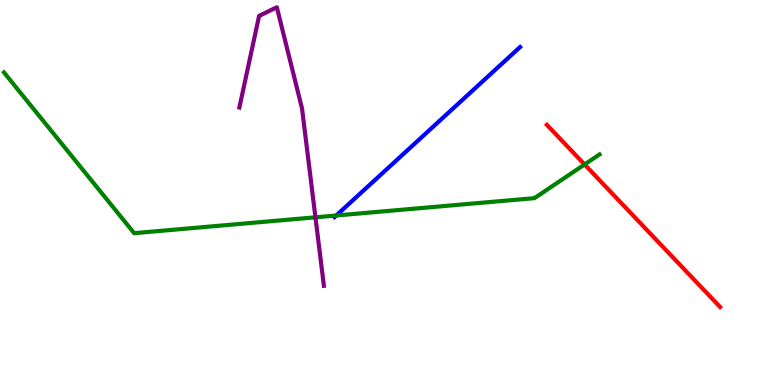[{'lines': ['blue', 'red'], 'intersections': []}, {'lines': ['green', 'red'], 'intersections': [{'x': 7.54, 'y': 5.73}]}, {'lines': ['purple', 'red'], 'intersections': []}, {'lines': ['blue', 'green'], 'intersections': [{'x': 4.34, 'y': 4.4}]}, {'lines': ['blue', 'purple'], 'intersections': []}, {'lines': ['green', 'purple'], 'intersections': [{'x': 4.07, 'y': 4.36}]}]